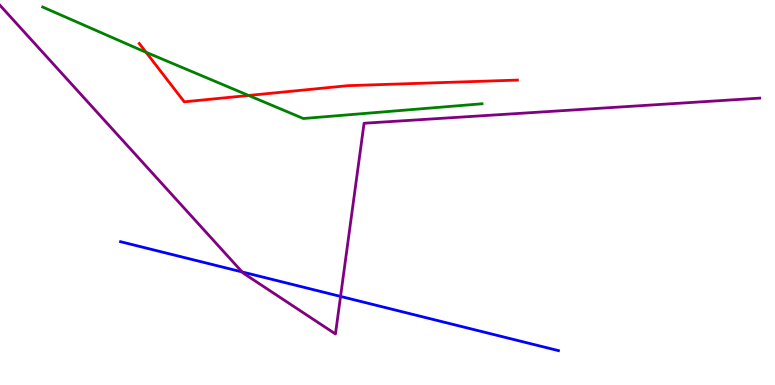[{'lines': ['blue', 'red'], 'intersections': []}, {'lines': ['green', 'red'], 'intersections': [{'x': 1.88, 'y': 8.64}, {'x': 3.21, 'y': 7.52}]}, {'lines': ['purple', 'red'], 'intersections': []}, {'lines': ['blue', 'green'], 'intersections': []}, {'lines': ['blue', 'purple'], 'intersections': [{'x': 3.12, 'y': 2.94}, {'x': 4.39, 'y': 2.3}]}, {'lines': ['green', 'purple'], 'intersections': []}]